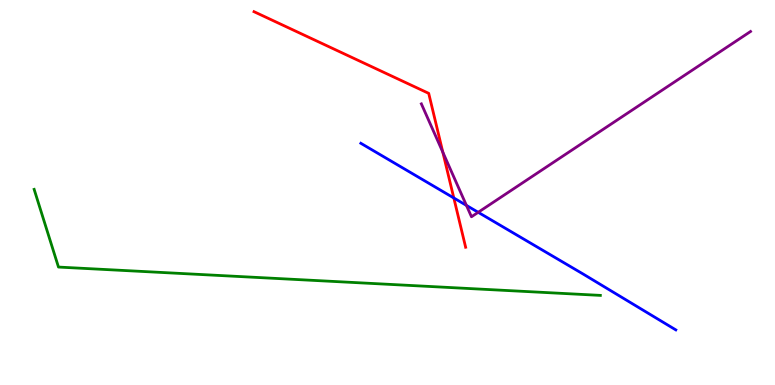[{'lines': ['blue', 'red'], 'intersections': [{'x': 5.86, 'y': 4.86}]}, {'lines': ['green', 'red'], 'intersections': []}, {'lines': ['purple', 'red'], 'intersections': [{'x': 5.71, 'y': 6.05}]}, {'lines': ['blue', 'green'], 'intersections': []}, {'lines': ['blue', 'purple'], 'intersections': [{'x': 6.02, 'y': 4.67}, {'x': 6.17, 'y': 4.49}]}, {'lines': ['green', 'purple'], 'intersections': []}]